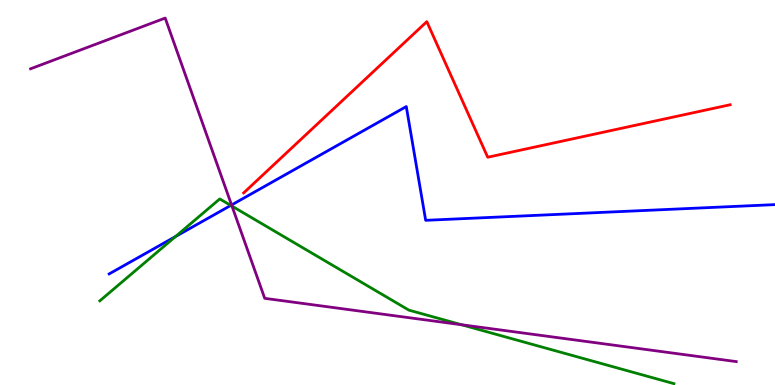[{'lines': ['blue', 'red'], 'intersections': []}, {'lines': ['green', 'red'], 'intersections': []}, {'lines': ['purple', 'red'], 'intersections': []}, {'lines': ['blue', 'green'], 'intersections': [{'x': 2.26, 'y': 3.86}, {'x': 2.98, 'y': 4.66}]}, {'lines': ['blue', 'purple'], 'intersections': [{'x': 2.99, 'y': 4.68}]}, {'lines': ['green', 'purple'], 'intersections': [{'x': 2.99, 'y': 4.65}, {'x': 5.96, 'y': 1.57}]}]